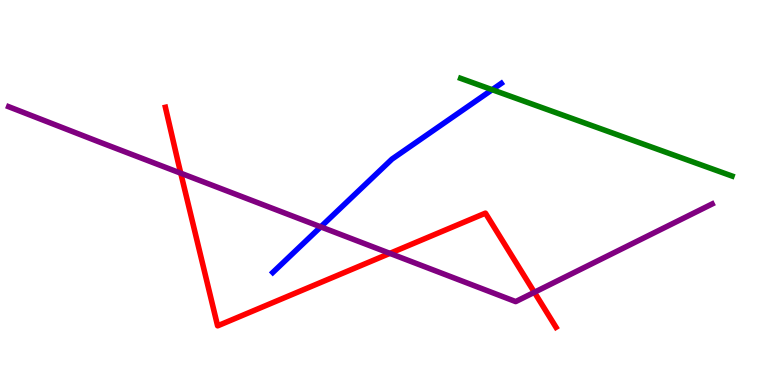[{'lines': ['blue', 'red'], 'intersections': []}, {'lines': ['green', 'red'], 'intersections': []}, {'lines': ['purple', 'red'], 'intersections': [{'x': 2.33, 'y': 5.5}, {'x': 5.03, 'y': 3.42}, {'x': 6.9, 'y': 2.41}]}, {'lines': ['blue', 'green'], 'intersections': [{'x': 6.35, 'y': 7.67}]}, {'lines': ['blue', 'purple'], 'intersections': [{'x': 4.14, 'y': 4.11}]}, {'lines': ['green', 'purple'], 'intersections': []}]